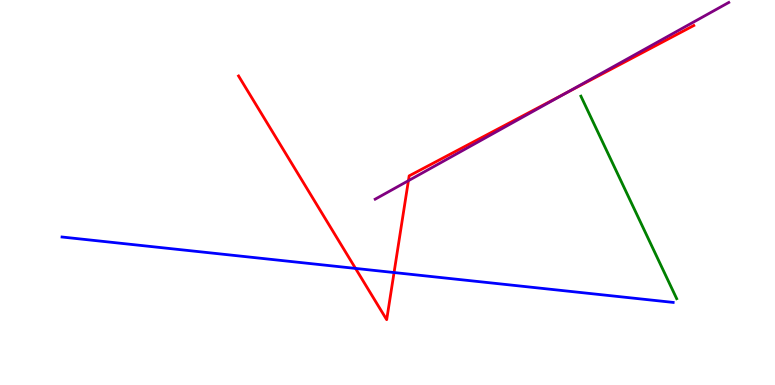[{'lines': ['blue', 'red'], 'intersections': [{'x': 4.59, 'y': 3.03}, {'x': 5.08, 'y': 2.92}]}, {'lines': ['green', 'red'], 'intersections': []}, {'lines': ['purple', 'red'], 'intersections': [{'x': 5.27, 'y': 5.31}, {'x': 7.3, 'y': 7.58}]}, {'lines': ['blue', 'green'], 'intersections': []}, {'lines': ['blue', 'purple'], 'intersections': []}, {'lines': ['green', 'purple'], 'intersections': []}]